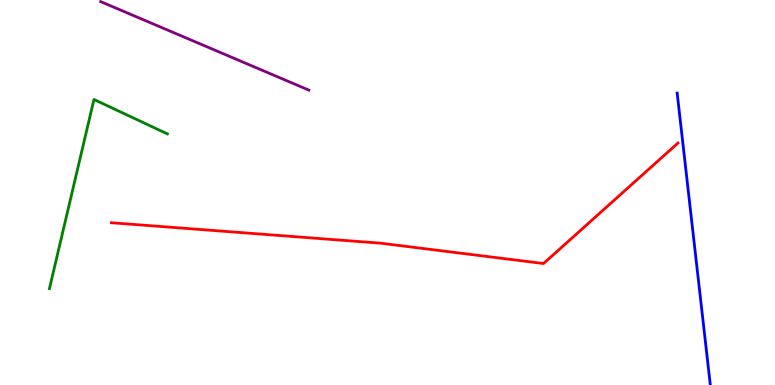[{'lines': ['blue', 'red'], 'intersections': []}, {'lines': ['green', 'red'], 'intersections': []}, {'lines': ['purple', 'red'], 'intersections': []}, {'lines': ['blue', 'green'], 'intersections': []}, {'lines': ['blue', 'purple'], 'intersections': []}, {'lines': ['green', 'purple'], 'intersections': []}]